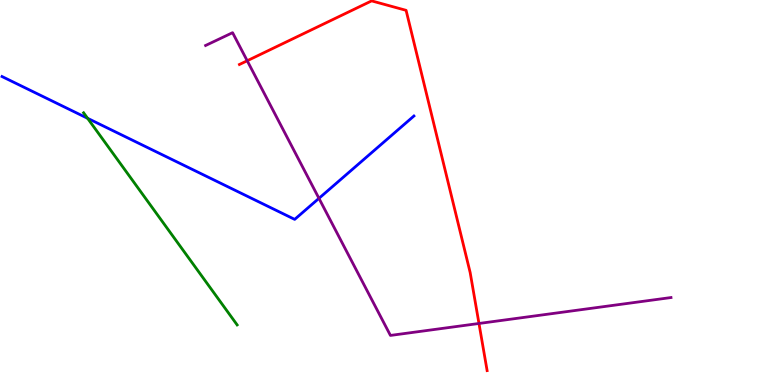[{'lines': ['blue', 'red'], 'intersections': []}, {'lines': ['green', 'red'], 'intersections': []}, {'lines': ['purple', 'red'], 'intersections': [{'x': 3.19, 'y': 8.42}, {'x': 6.18, 'y': 1.6}]}, {'lines': ['blue', 'green'], 'intersections': [{'x': 1.13, 'y': 6.93}]}, {'lines': ['blue', 'purple'], 'intersections': [{'x': 4.12, 'y': 4.85}]}, {'lines': ['green', 'purple'], 'intersections': []}]